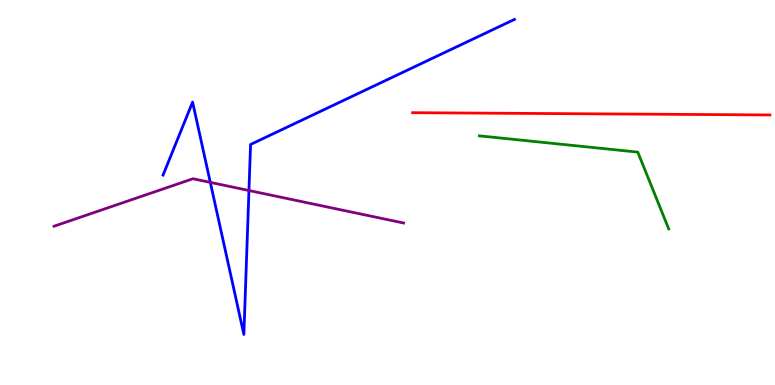[{'lines': ['blue', 'red'], 'intersections': []}, {'lines': ['green', 'red'], 'intersections': []}, {'lines': ['purple', 'red'], 'intersections': []}, {'lines': ['blue', 'green'], 'intersections': []}, {'lines': ['blue', 'purple'], 'intersections': [{'x': 2.71, 'y': 5.26}, {'x': 3.21, 'y': 5.05}]}, {'lines': ['green', 'purple'], 'intersections': []}]